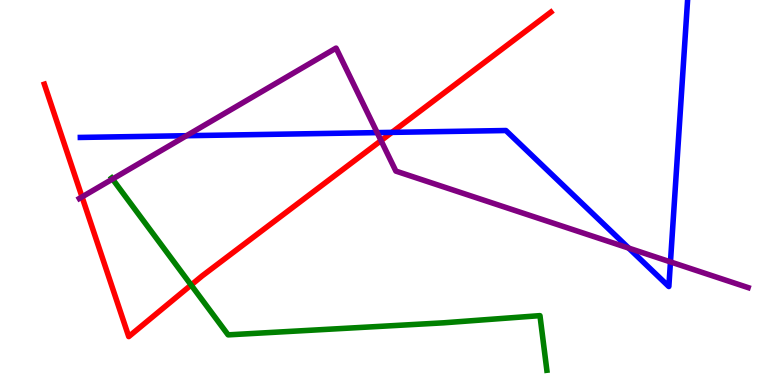[{'lines': ['blue', 'red'], 'intersections': [{'x': 5.06, 'y': 6.56}]}, {'lines': ['green', 'red'], 'intersections': [{'x': 2.47, 'y': 2.6}]}, {'lines': ['purple', 'red'], 'intersections': [{'x': 1.06, 'y': 4.89}, {'x': 4.92, 'y': 6.35}]}, {'lines': ['blue', 'green'], 'intersections': []}, {'lines': ['blue', 'purple'], 'intersections': [{'x': 2.41, 'y': 6.48}, {'x': 4.87, 'y': 6.56}, {'x': 8.11, 'y': 3.56}, {'x': 8.65, 'y': 3.2}]}, {'lines': ['green', 'purple'], 'intersections': [{'x': 1.45, 'y': 5.35}]}]